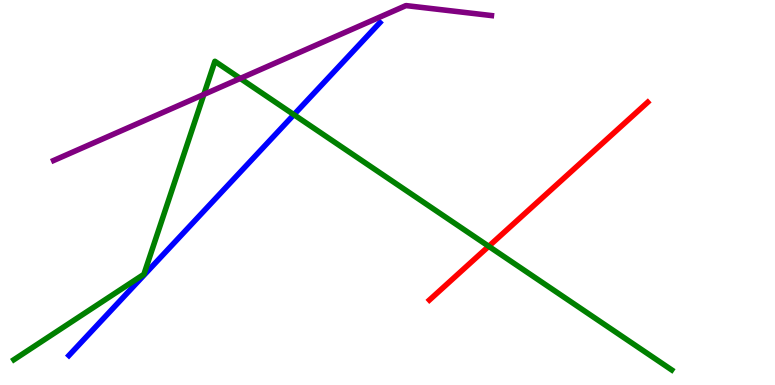[{'lines': ['blue', 'red'], 'intersections': []}, {'lines': ['green', 'red'], 'intersections': [{'x': 6.31, 'y': 3.6}]}, {'lines': ['purple', 'red'], 'intersections': []}, {'lines': ['blue', 'green'], 'intersections': [{'x': 3.79, 'y': 7.02}]}, {'lines': ['blue', 'purple'], 'intersections': []}, {'lines': ['green', 'purple'], 'intersections': [{'x': 2.63, 'y': 7.55}, {'x': 3.1, 'y': 7.96}]}]